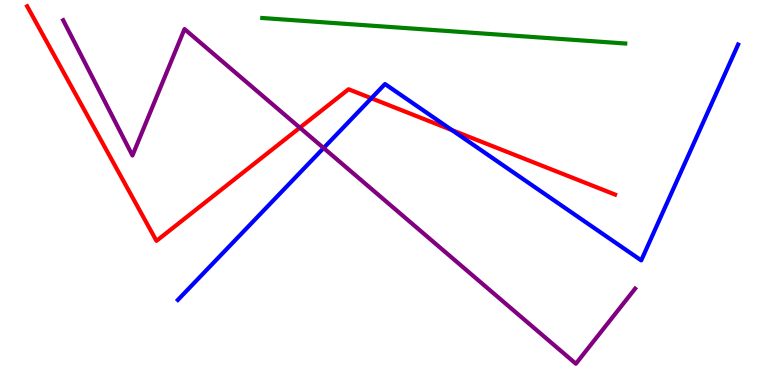[{'lines': ['blue', 'red'], 'intersections': [{'x': 4.79, 'y': 7.45}, {'x': 5.83, 'y': 6.62}]}, {'lines': ['green', 'red'], 'intersections': []}, {'lines': ['purple', 'red'], 'intersections': [{'x': 3.87, 'y': 6.68}]}, {'lines': ['blue', 'green'], 'intersections': []}, {'lines': ['blue', 'purple'], 'intersections': [{'x': 4.18, 'y': 6.16}]}, {'lines': ['green', 'purple'], 'intersections': []}]